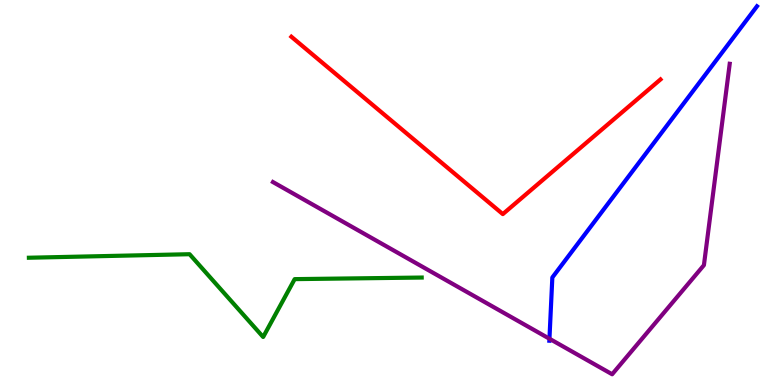[{'lines': ['blue', 'red'], 'intersections': []}, {'lines': ['green', 'red'], 'intersections': []}, {'lines': ['purple', 'red'], 'intersections': []}, {'lines': ['blue', 'green'], 'intersections': []}, {'lines': ['blue', 'purple'], 'intersections': [{'x': 7.09, 'y': 1.2}]}, {'lines': ['green', 'purple'], 'intersections': []}]